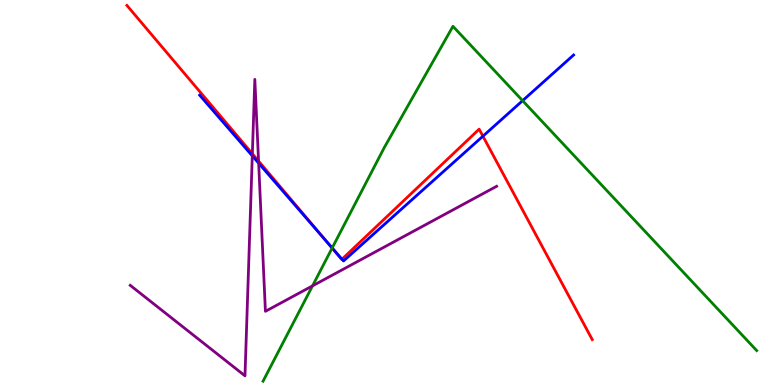[{'lines': ['blue', 'red'], 'intersections': [{'x': 4.2, 'y': 3.75}, {'x': 4.41, 'y': 3.27}, {'x': 6.23, 'y': 6.46}]}, {'lines': ['green', 'red'], 'intersections': [{'x': 4.29, 'y': 3.56}]}, {'lines': ['purple', 'red'], 'intersections': [{'x': 3.26, 'y': 6.01}, {'x': 3.34, 'y': 5.82}]}, {'lines': ['blue', 'green'], 'intersections': [{'x': 4.29, 'y': 3.56}, {'x': 6.74, 'y': 7.39}]}, {'lines': ['blue', 'purple'], 'intersections': [{'x': 3.26, 'y': 5.95}, {'x': 3.34, 'y': 5.76}]}, {'lines': ['green', 'purple'], 'intersections': [{'x': 4.03, 'y': 2.58}]}]